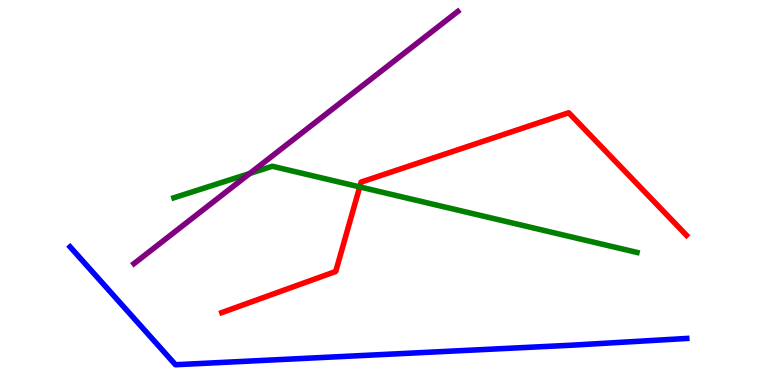[{'lines': ['blue', 'red'], 'intersections': []}, {'lines': ['green', 'red'], 'intersections': [{'x': 4.64, 'y': 5.15}]}, {'lines': ['purple', 'red'], 'intersections': []}, {'lines': ['blue', 'green'], 'intersections': []}, {'lines': ['blue', 'purple'], 'intersections': []}, {'lines': ['green', 'purple'], 'intersections': [{'x': 3.22, 'y': 5.49}]}]